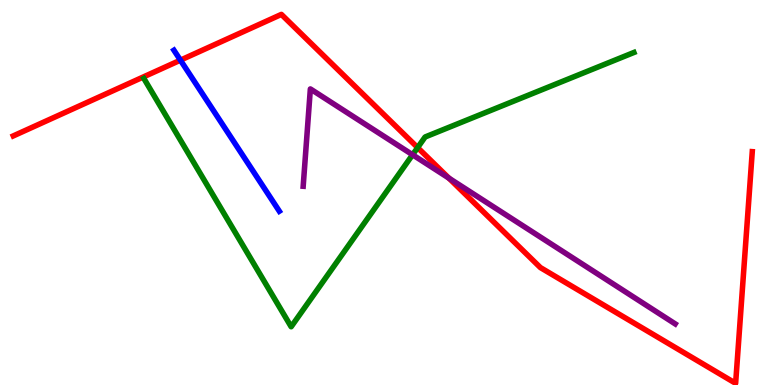[{'lines': ['blue', 'red'], 'intersections': [{'x': 2.33, 'y': 8.44}]}, {'lines': ['green', 'red'], 'intersections': [{'x': 5.39, 'y': 6.17}]}, {'lines': ['purple', 'red'], 'intersections': [{'x': 5.79, 'y': 5.37}]}, {'lines': ['blue', 'green'], 'intersections': []}, {'lines': ['blue', 'purple'], 'intersections': []}, {'lines': ['green', 'purple'], 'intersections': [{'x': 5.32, 'y': 5.98}]}]